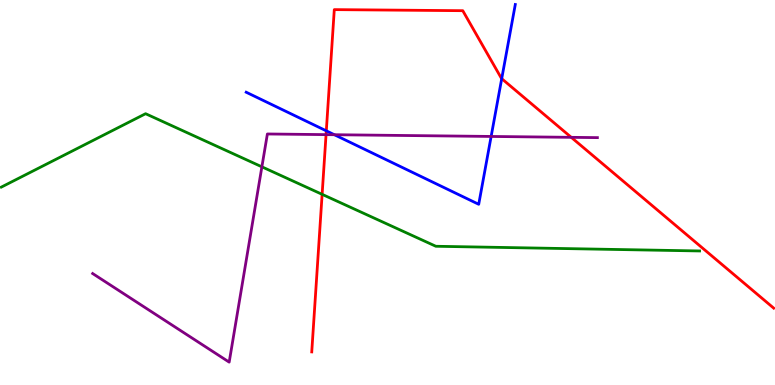[{'lines': ['blue', 'red'], 'intersections': [{'x': 4.21, 'y': 6.6}, {'x': 6.47, 'y': 7.96}]}, {'lines': ['green', 'red'], 'intersections': [{'x': 4.16, 'y': 4.95}]}, {'lines': ['purple', 'red'], 'intersections': [{'x': 4.21, 'y': 6.5}, {'x': 7.37, 'y': 6.43}]}, {'lines': ['blue', 'green'], 'intersections': []}, {'lines': ['blue', 'purple'], 'intersections': [{'x': 4.31, 'y': 6.5}, {'x': 6.34, 'y': 6.46}]}, {'lines': ['green', 'purple'], 'intersections': [{'x': 3.38, 'y': 5.67}]}]